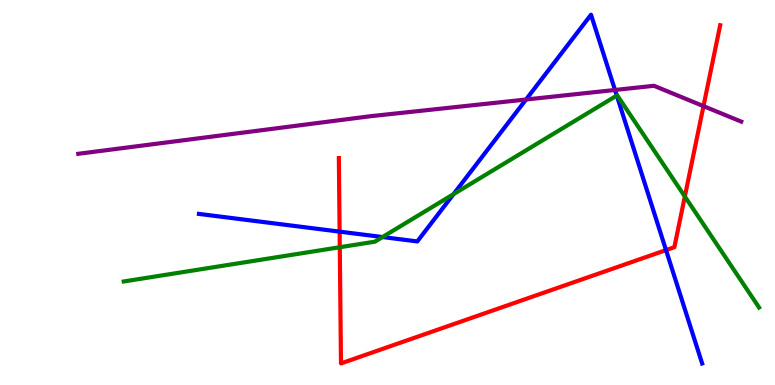[{'lines': ['blue', 'red'], 'intersections': [{'x': 4.38, 'y': 3.98}, {'x': 8.59, 'y': 3.5}]}, {'lines': ['green', 'red'], 'intersections': [{'x': 4.38, 'y': 3.58}, {'x': 8.84, 'y': 4.9}]}, {'lines': ['purple', 'red'], 'intersections': [{'x': 9.08, 'y': 7.24}]}, {'lines': ['blue', 'green'], 'intersections': [{'x': 4.94, 'y': 3.84}, {'x': 5.85, 'y': 4.96}, {'x': 7.96, 'y': 7.52}]}, {'lines': ['blue', 'purple'], 'intersections': [{'x': 6.79, 'y': 7.42}, {'x': 7.94, 'y': 7.66}]}, {'lines': ['green', 'purple'], 'intersections': []}]